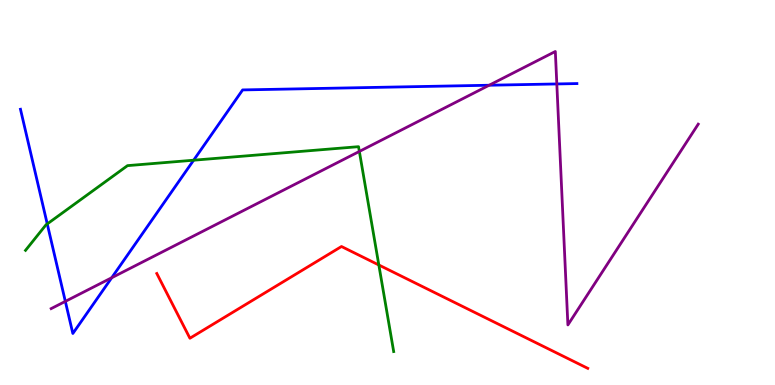[{'lines': ['blue', 'red'], 'intersections': []}, {'lines': ['green', 'red'], 'intersections': [{'x': 4.89, 'y': 3.12}]}, {'lines': ['purple', 'red'], 'intersections': []}, {'lines': ['blue', 'green'], 'intersections': [{'x': 0.61, 'y': 4.18}, {'x': 2.5, 'y': 5.84}]}, {'lines': ['blue', 'purple'], 'intersections': [{'x': 0.843, 'y': 2.17}, {'x': 1.44, 'y': 2.79}, {'x': 6.31, 'y': 7.79}, {'x': 7.18, 'y': 7.82}]}, {'lines': ['green', 'purple'], 'intersections': [{'x': 4.64, 'y': 6.07}]}]